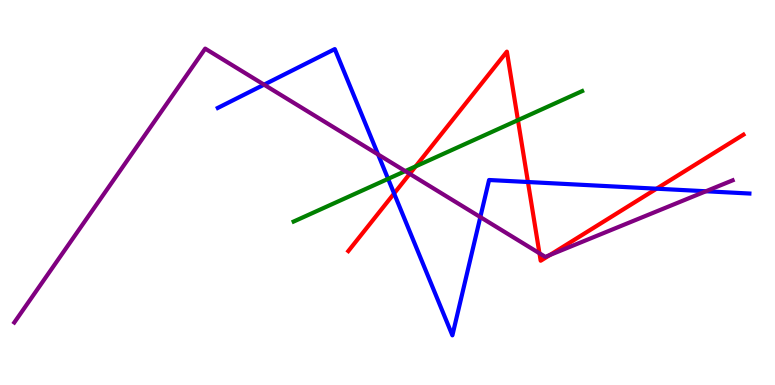[{'lines': ['blue', 'red'], 'intersections': [{'x': 5.09, 'y': 4.97}, {'x': 6.81, 'y': 5.27}, {'x': 8.47, 'y': 5.1}]}, {'lines': ['green', 'red'], 'intersections': [{'x': 5.36, 'y': 5.68}, {'x': 6.68, 'y': 6.88}]}, {'lines': ['purple', 'red'], 'intersections': [{'x': 5.29, 'y': 5.48}, {'x': 6.96, 'y': 3.42}, {'x': 7.09, 'y': 3.38}]}, {'lines': ['blue', 'green'], 'intersections': [{'x': 5.01, 'y': 5.35}]}, {'lines': ['blue', 'purple'], 'intersections': [{'x': 3.41, 'y': 7.8}, {'x': 4.88, 'y': 5.99}, {'x': 6.2, 'y': 4.36}, {'x': 9.11, 'y': 5.03}]}, {'lines': ['green', 'purple'], 'intersections': [{'x': 5.23, 'y': 5.56}]}]